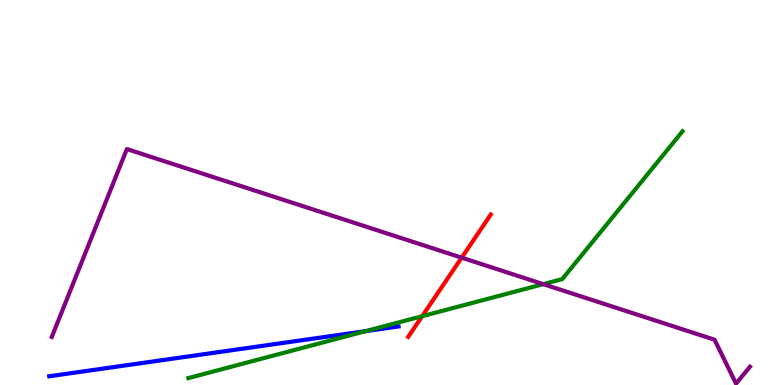[{'lines': ['blue', 'red'], 'intersections': []}, {'lines': ['green', 'red'], 'intersections': [{'x': 5.45, 'y': 1.79}]}, {'lines': ['purple', 'red'], 'intersections': [{'x': 5.96, 'y': 3.31}]}, {'lines': ['blue', 'green'], 'intersections': [{'x': 4.72, 'y': 1.4}]}, {'lines': ['blue', 'purple'], 'intersections': []}, {'lines': ['green', 'purple'], 'intersections': [{'x': 7.01, 'y': 2.62}]}]